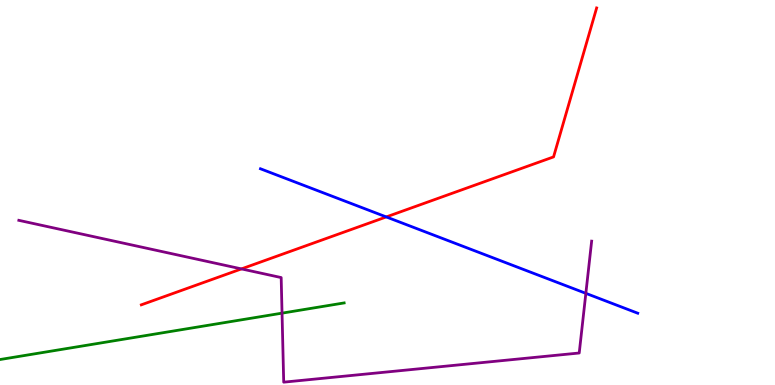[{'lines': ['blue', 'red'], 'intersections': [{'x': 4.98, 'y': 4.37}]}, {'lines': ['green', 'red'], 'intersections': []}, {'lines': ['purple', 'red'], 'intersections': [{'x': 3.12, 'y': 3.02}]}, {'lines': ['blue', 'green'], 'intersections': []}, {'lines': ['blue', 'purple'], 'intersections': [{'x': 7.56, 'y': 2.38}]}, {'lines': ['green', 'purple'], 'intersections': [{'x': 3.64, 'y': 1.87}]}]